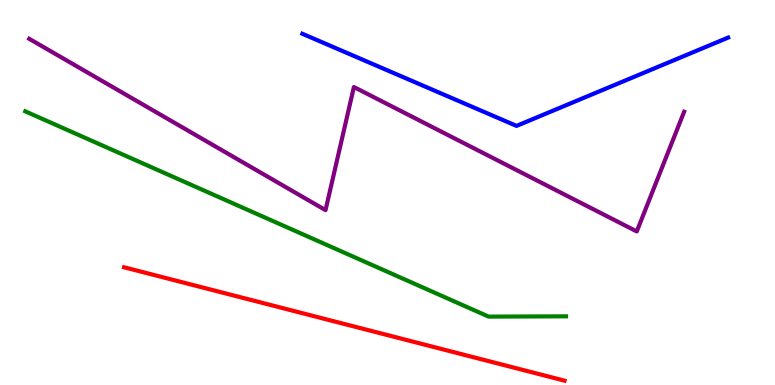[{'lines': ['blue', 'red'], 'intersections': []}, {'lines': ['green', 'red'], 'intersections': []}, {'lines': ['purple', 'red'], 'intersections': []}, {'lines': ['blue', 'green'], 'intersections': []}, {'lines': ['blue', 'purple'], 'intersections': []}, {'lines': ['green', 'purple'], 'intersections': []}]